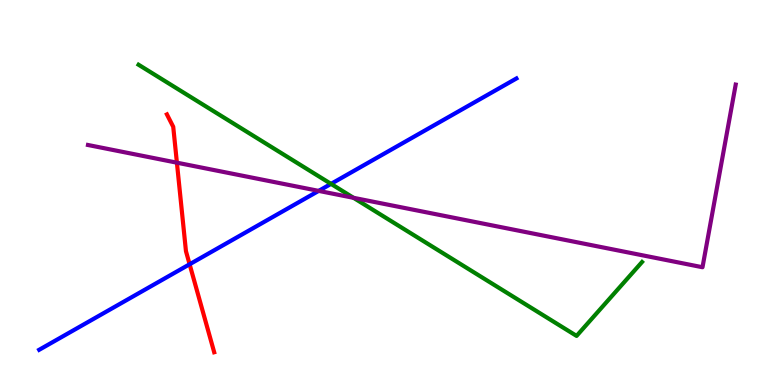[{'lines': ['blue', 'red'], 'intersections': [{'x': 2.45, 'y': 3.14}]}, {'lines': ['green', 'red'], 'intersections': []}, {'lines': ['purple', 'red'], 'intersections': [{'x': 2.28, 'y': 5.77}]}, {'lines': ['blue', 'green'], 'intersections': [{'x': 4.27, 'y': 5.22}]}, {'lines': ['blue', 'purple'], 'intersections': [{'x': 4.11, 'y': 5.04}]}, {'lines': ['green', 'purple'], 'intersections': [{'x': 4.56, 'y': 4.86}]}]